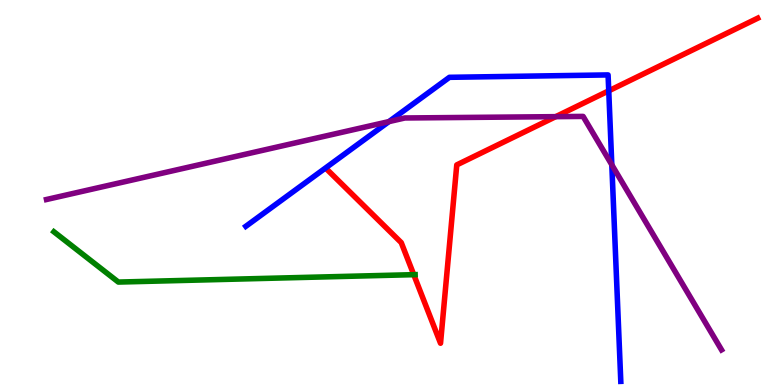[{'lines': ['blue', 'red'], 'intersections': [{'x': 7.85, 'y': 7.64}]}, {'lines': ['green', 'red'], 'intersections': [{'x': 5.34, 'y': 2.87}]}, {'lines': ['purple', 'red'], 'intersections': [{'x': 7.17, 'y': 6.97}]}, {'lines': ['blue', 'green'], 'intersections': []}, {'lines': ['blue', 'purple'], 'intersections': [{'x': 5.02, 'y': 6.84}, {'x': 7.89, 'y': 5.72}]}, {'lines': ['green', 'purple'], 'intersections': []}]